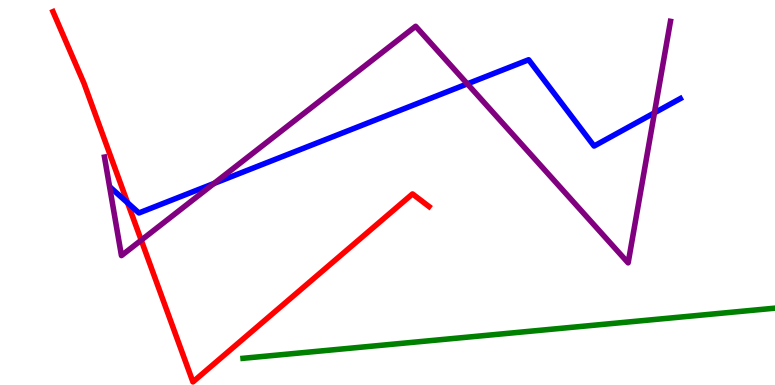[{'lines': ['blue', 'red'], 'intersections': [{'x': 1.65, 'y': 4.73}]}, {'lines': ['green', 'red'], 'intersections': []}, {'lines': ['purple', 'red'], 'intersections': [{'x': 1.82, 'y': 3.76}]}, {'lines': ['blue', 'green'], 'intersections': []}, {'lines': ['blue', 'purple'], 'intersections': [{'x': 2.76, 'y': 5.24}, {'x': 6.03, 'y': 7.82}, {'x': 8.44, 'y': 7.07}]}, {'lines': ['green', 'purple'], 'intersections': []}]